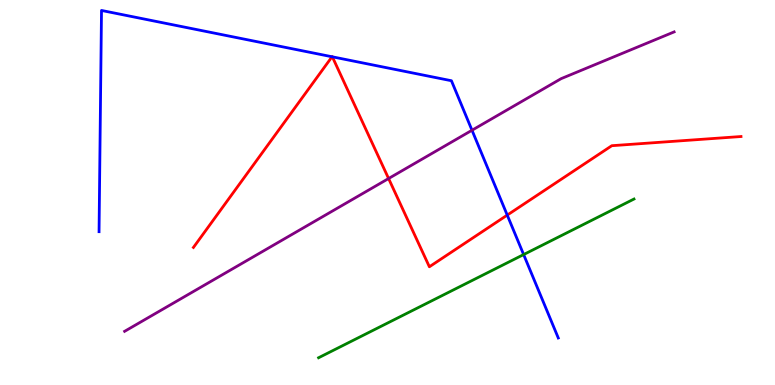[{'lines': ['blue', 'red'], 'intersections': [{'x': 4.28, 'y': 8.53}, {'x': 4.29, 'y': 8.52}, {'x': 6.55, 'y': 4.41}]}, {'lines': ['green', 'red'], 'intersections': []}, {'lines': ['purple', 'red'], 'intersections': [{'x': 5.01, 'y': 5.36}]}, {'lines': ['blue', 'green'], 'intersections': [{'x': 6.76, 'y': 3.39}]}, {'lines': ['blue', 'purple'], 'intersections': [{'x': 6.09, 'y': 6.62}]}, {'lines': ['green', 'purple'], 'intersections': []}]